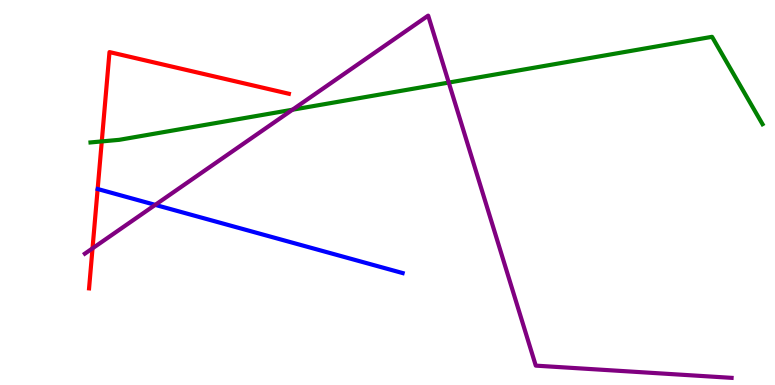[{'lines': ['blue', 'red'], 'intersections': []}, {'lines': ['green', 'red'], 'intersections': [{'x': 1.31, 'y': 6.33}]}, {'lines': ['purple', 'red'], 'intersections': [{'x': 1.19, 'y': 3.55}]}, {'lines': ['blue', 'green'], 'intersections': []}, {'lines': ['blue', 'purple'], 'intersections': [{'x': 2.0, 'y': 4.68}]}, {'lines': ['green', 'purple'], 'intersections': [{'x': 3.77, 'y': 7.15}, {'x': 5.79, 'y': 7.86}]}]